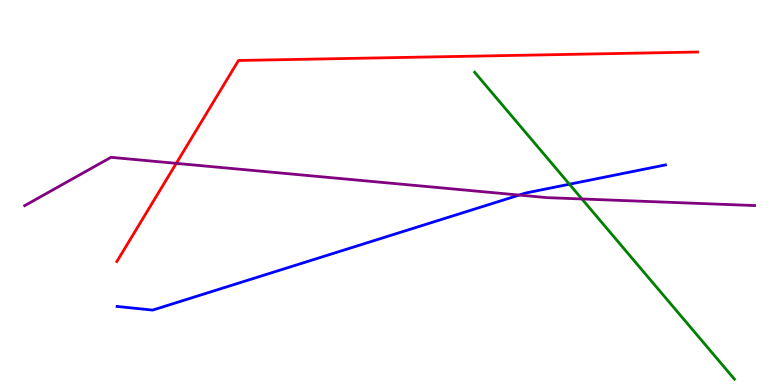[{'lines': ['blue', 'red'], 'intersections': []}, {'lines': ['green', 'red'], 'intersections': []}, {'lines': ['purple', 'red'], 'intersections': [{'x': 2.27, 'y': 5.76}]}, {'lines': ['blue', 'green'], 'intersections': [{'x': 7.35, 'y': 5.22}]}, {'lines': ['blue', 'purple'], 'intersections': [{'x': 6.7, 'y': 4.93}]}, {'lines': ['green', 'purple'], 'intersections': [{'x': 7.51, 'y': 4.83}]}]